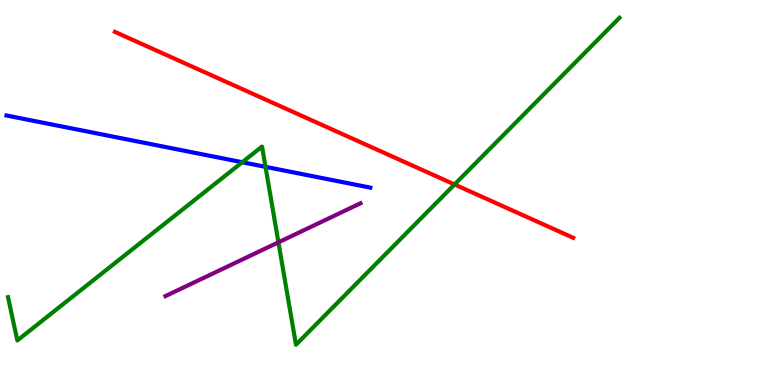[{'lines': ['blue', 'red'], 'intersections': []}, {'lines': ['green', 'red'], 'intersections': [{'x': 5.86, 'y': 5.21}]}, {'lines': ['purple', 'red'], 'intersections': []}, {'lines': ['blue', 'green'], 'intersections': [{'x': 3.13, 'y': 5.79}, {'x': 3.43, 'y': 5.67}]}, {'lines': ['blue', 'purple'], 'intersections': []}, {'lines': ['green', 'purple'], 'intersections': [{'x': 3.59, 'y': 3.71}]}]